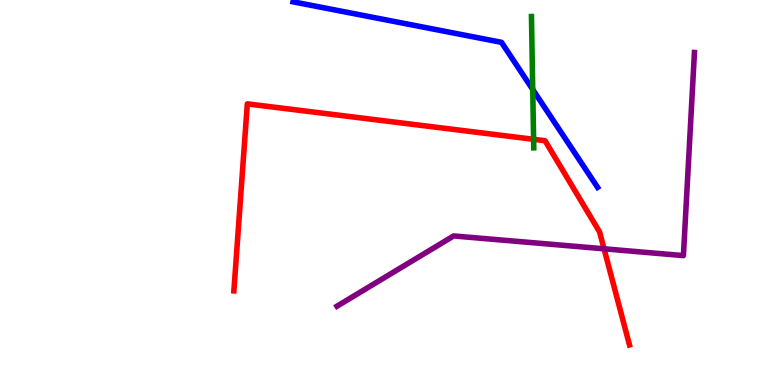[{'lines': ['blue', 'red'], 'intersections': []}, {'lines': ['green', 'red'], 'intersections': [{'x': 6.89, 'y': 6.38}]}, {'lines': ['purple', 'red'], 'intersections': [{'x': 7.79, 'y': 3.54}]}, {'lines': ['blue', 'green'], 'intersections': [{'x': 6.87, 'y': 7.68}]}, {'lines': ['blue', 'purple'], 'intersections': []}, {'lines': ['green', 'purple'], 'intersections': []}]